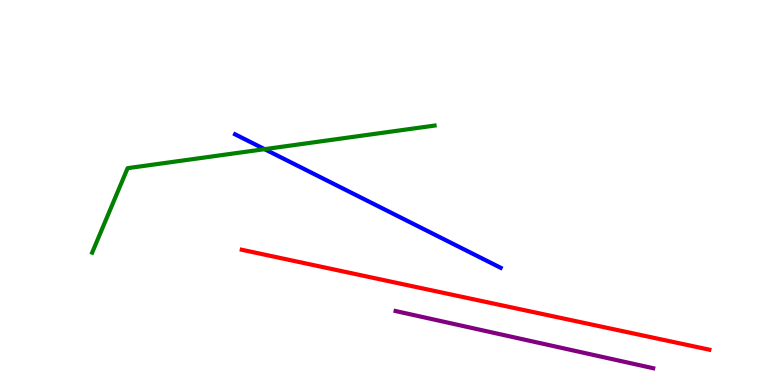[{'lines': ['blue', 'red'], 'intersections': []}, {'lines': ['green', 'red'], 'intersections': []}, {'lines': ['purple', 'red'], 'intersections': []}, {'lines': ['blue', 'green'], 'intersections': [{'x': 3.41, 'y': 6.13}]}, {'lines': ['blue', 'purple'], 'intersections': []}, {'lines': ['green', 'purple'], 'intersections': []}]